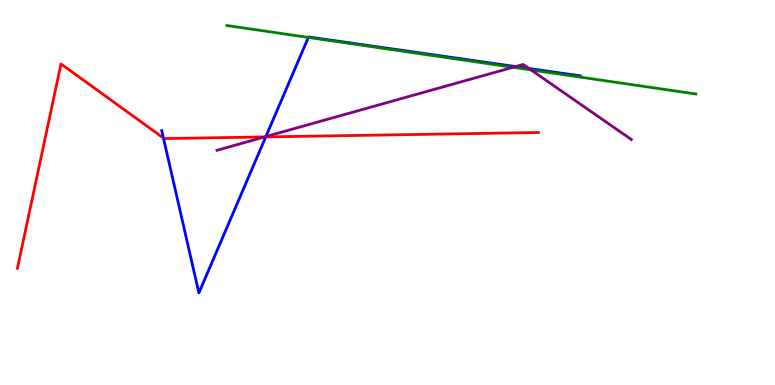[{'lines': ['blue', 'red'], 'intersections': [{'x': 2.11, 'y': 6.42}, {'x': 3.43, 'y': 6.44}]}, {'lines': ['green', 'red'], 'intersections': []}, {'lines': ['purple', 'red'], 'intersections': [{'x': 3.41, 'y': 6.44}]}, {'lines': ['blue', 'green'], 'intersections': [{'x': 3.98, 'y': 9.03}]}, {'lines': ['blue', 'purple'], 'intersections': [{'x': 3.43, 'y': 6.45}, {'x': 6.65, 'y': 8.27}, {'x': 6.83, 'y': 8.22}]}, {'lines': ['green', 'purple'], 'intersections': [{'x': 6.62, 'y': 8.25}, {'x': 6.85, 'y': 8.18}]}]